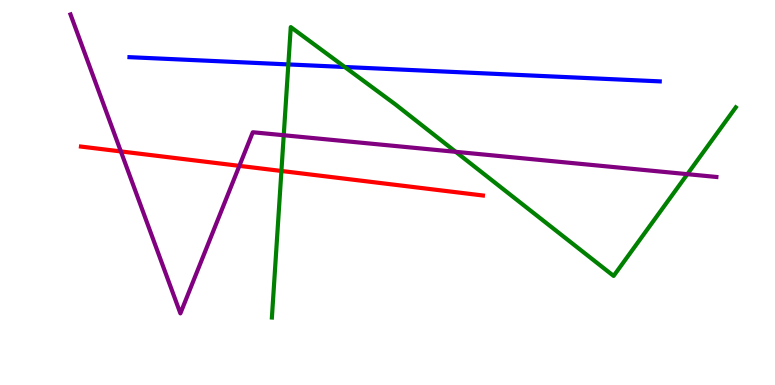[{'lines': ['blue', 'red'], 'intersections': []}, {'lines': ['green', 'red'], 'intersections': [{'x': 3.63, 'y': 5.56}]}, {'lines': ['purple', 'red'], 'intersections': [{'x': 1.56, 'y': 6.07}, {'x': 3.09, 'y': 5.69}]}, {'lines': ['blue', 'green'], 'intersections': [{'x': 3.72, 'y': 8.33}, {'x': 4.45, 'y': 8.26}]}, {'lines': ['blue', 'purple'], 'intersections': []}, {'lines': ['green', 'purple'], 'intersections': [{'x': 3.66, 'y': 6.49}, {'x': 5.88, 'y': 6.06}, {'x': 8.87, 'y': 5.48}]}]